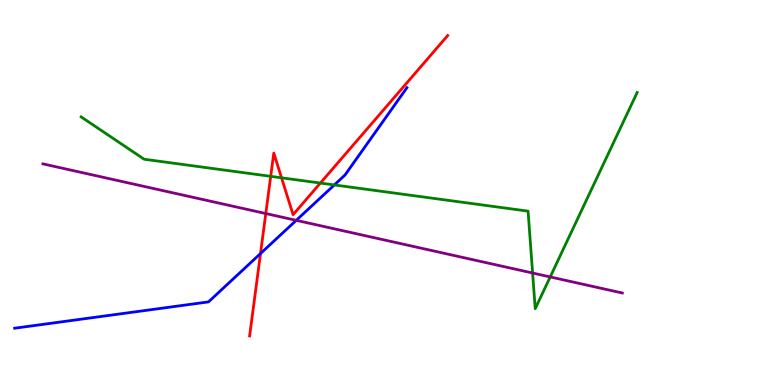[{'lines': ['blue', 'red'], 'intersections': [{'x': 3.36, 'y': 3.41}]}, {'lines': ['green', 'red'], 'intersections': [{'x': 3.49, 'y': 5.42}, {'x': 3.63, 'y': 5.38}, {'x': 4.13, 'y': 5.25}]}, {'lines': ['purple', 'red'], 'intersections': [{'x': 3.43, 'y': 4.45}]}, {'lines': ['blue', 'green'], 'intersections': [{'x': 4.31, 'y': 5.2}]}, {'lines': ['blue', 'purple'], 'intersections': [{'x': 3.82, 'y': 4.28}]}, {'lines': ['green', 'purple'], 'intersections': [{'x': 6.87, 'y': 2.91}, {'x': 7.1, 'y': 2.81}]}]